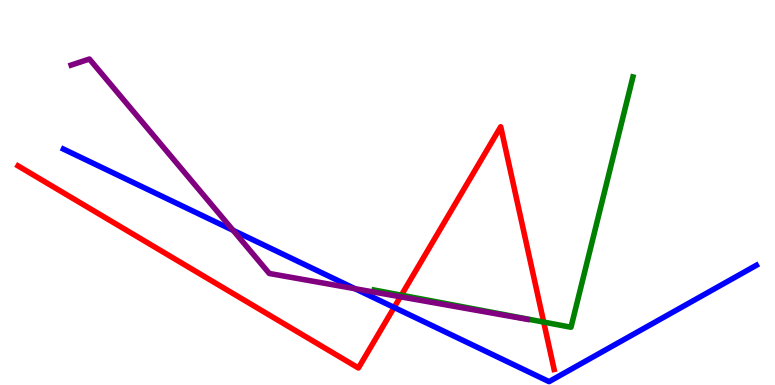[{'lines': ['blue', 'red'], 'intersections': [{'x': 5.09, 'y': 2.01}]}, {'lines': ['green', 'red'], 'intersections': [{'x': 5.18, 'y': 2.33}, {'x': 7.02, 'y': 1.63}]}, {'lines': ['purple', 'red'], 'intersections': [{'x': 5.17, 'y': 2.29}]}, {'lines': ['blue', 'green'], 'intersections': []}, {'lines': ['blue', 'purple'], 'intersections': [{'x': 3.01, 'y': 4.02}, {'x': 4.58, 'y': 2.5}]}, {'lines': ['green', 'purple'], 'intersections': []}]